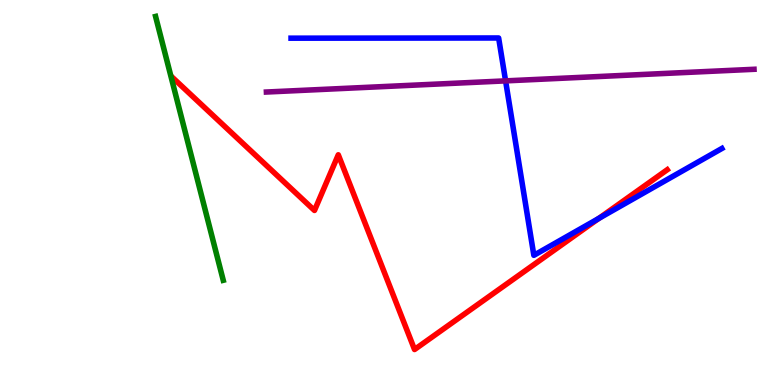[{'lines': ['blue', 'red'], 'intersections': [{'x': 7.73, 'y': 4.33}]}, {'lines': ['green', 'red'], 'intersections': []}, {'lines': ['purple', 'red'], 'intersections': []}, {'lines': ['blue', 'green'], 'intersections': []}, {'lines': ['blue', 'purple'], 'intersections': [{'x': 6.52, 'y': 7.9}]}, {'lines': ['green', 'purple'], 'intersections': []}]